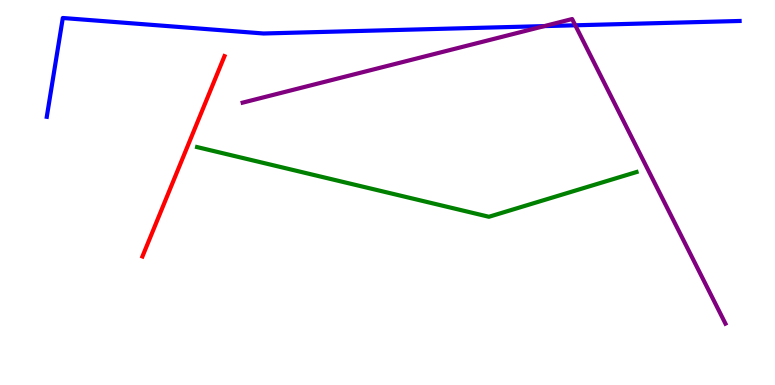[{'lines': ['blue', 'red'], 'intersections': []}, {'lines': ['green', 'red'], 'intersections': []}, {'lines': ['purple', 'red'], 'intersections': []}, {'lines': ['blue', 'green'], 'intersections': []}, {'lines': ['blue', 'purple'], 'intersections': [{'x': 7.02, 'y': 9.32}, {'x': 7.42, 'y': 9.34}]}, {'lines': ['green', 'purple'], 'intersections': []}]